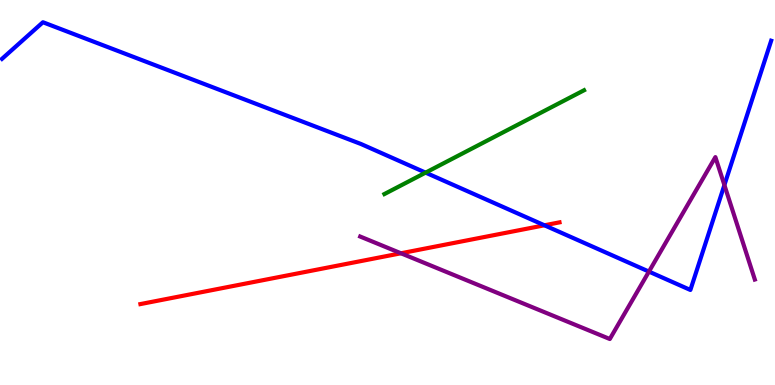[{'lines': ['blue', 'red'], 'intersections': [{'x': 7.02, 'y': 4.15}]}, {'lines': ['green', 'red'], 'intersections': []}, {'lines': ['purple', 'red'], 'intersections': [{'x': 5.17, 'y': 3.42}]}, {'lines': ['blue', 'green'], 'intersections': [{'x': 5.49, 'y': 5.52}]}, {'lines': ['blue', 'purple'], 'intersections': [{'x': 8.37, 'y': 2.95}, {'x': 9.35, 'y': 5.19}]}, {'lines': ['green', 'purple'], 'intersections': []}]